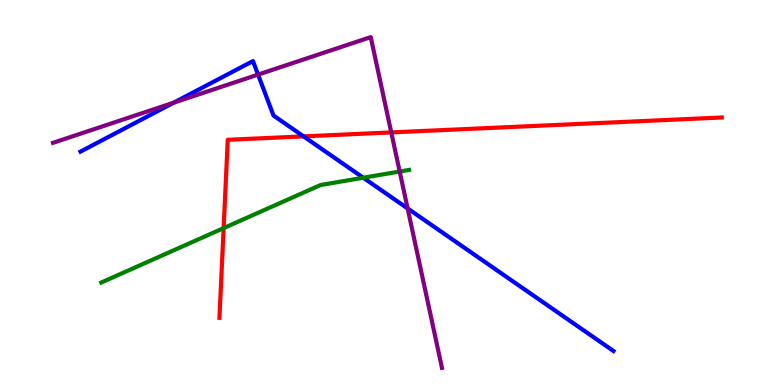[{'lines': ['blue', 'red'], 'intersections': [{'x': 3.92, 'y': 6.46}]}, {'lines': ['green', 'red'], 'intersections': [{'x': 2.89, 'y': 4.07}]}, {'lines': ['purple', 'red'], 'intersections': [{'x': 5.05, 'y': 6.56}]}, {'lines': ['blue', 'green'], 'intersections': [{'x': 4.69, 'y': 5.38}]}, {'lines': ['blue', 'purple'], 'intersections': [{'x': 2.24, 'y': 7.33}, {'x': 3.33, 'y': 8.06}, {'x': 5.26, 'y': 4.59}]}, {'lines': ['green', 'purple'], 'intersections': [{'x': 5.16, 'y': 5.54}]}]